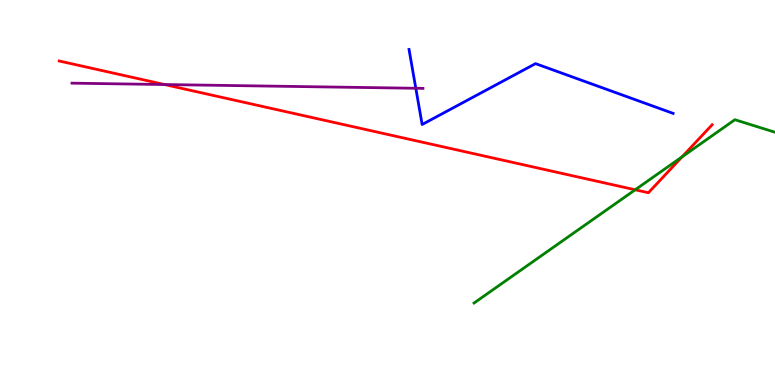[{'lines': ['blue', 'red'], 'intersections': []}, {'lines': ['green', 'red'], 'intersections': [{'x': 8.2, 'y': 5.07}, {'x': 8.8, 'y': 5.93}]}, {'lines': ['purple', 'red'], 'intersections': [{'x': 2.12, 'y': 7.8}]}, {'lines': ['blue', 'green'], 'intersections': []}, {'lines': ['blue', 'purple'], 'intersections': [{'x': 5.37, 'y': 7.71}]}, {'lines': ['green', 'purple'], 'intersections': []}]